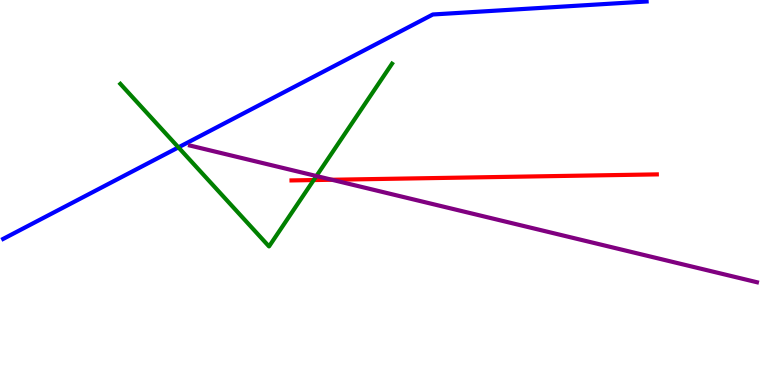[{'lines': ['blue', 'red'], 'intersections': []}, {'lines': ['green', 'red'], 'intersections': [{'x': 4.05, 'y': 5.32}]}, {'lines': ['purple', 'red'], 'intersections': [{'x': 4.28, 'y': 5.33}]}, {'lines': ['blue', 'green'], 'intersections': [{'x': 2.3, 'y': 6.17}]}, {'lines': ['blue', 'purple'], 'intersections': []}, {'lines': ['green', 'purple'], 'intersections': [{'x': 4.08, 'y': 5.43}]}]